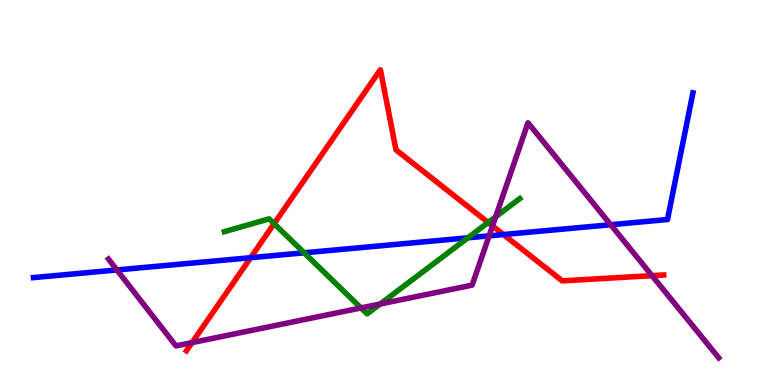[{'lines': ['blue', 'red'], 'intersections': [{'x': 3.23, 'y': 3.31}, {'x': 6.5, 'y': 3.91}]}, {'lines': ['green', 'red'], 'intersections': [{'x': 3.54, 'y': 4.19}, {'x': 6.3, 'y': 4.22}]}, {'lines': ['purple', 'red'], 'intersections': [{'x': 2.48, 'y': 1.1}, {'x': 6.36, 'y': 4.13}, {'x': 8.41, 'y': 2.84}]}, {'lines': ['blue', 'green'], 'intersections': [{'x': 3.92, 'y': 3.43}, {'x': 6.04, 'y': 3.82}]}, {'lines': ['blue', 'purple'], 'intersections': [{'x': 1.51, 'y': 2.99}, {'x': 6.31, 'y': 3.87}, {'x': 7.88, 'y': 4.16}]}, {'lines': ['green', 'purple'], 'intersections': [{'x': 4.66, 'y': 2.0}, {'x': 4.91, 'y': 2.1}, {'x': 6.4, 'y': 4.37}]}]